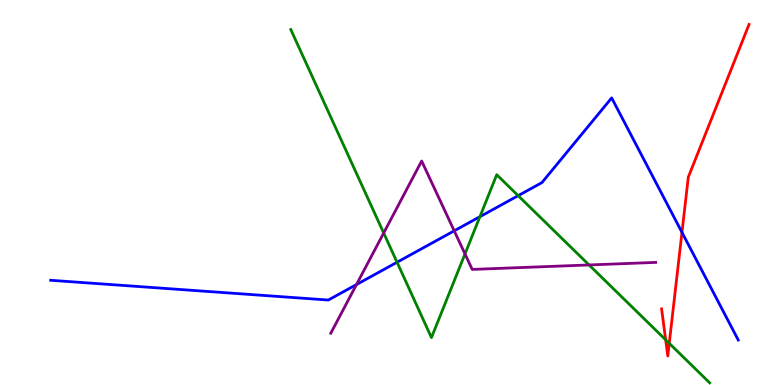[{'lines': ['blue', 'red'], 'intersections': [{'x': 8.8, 'y': 3.96}]}, {'lines': ['green', 'red'], 'intersections': [{'x': 8.59, 'y': 1.17}, {'x': 8.64, 'y': 1.08}]}, {'lines': ['purple', 'red'], 'intersections': []}, {'lines': ['blue', 'green'], 'intersections': [{'x': 5.12, 'y': 3.19}, {'x': 6.19, 'y': 4.37}, {'x': 6.69, 'y': 4.92}]}, {'lines': ['blue', 'purple'], 'intersections': [{'x': 4.6, 'y': 2.61}, {'x': 5.86, 'y': 4.0}]}, {'lines': ['green', 'purple'], 'intersections': [{'x': 4.95, 'y': 3.95}, {'x': 6.0, 'y': 3.4}, {'x': 7.6, 'y': 3.12}]}]